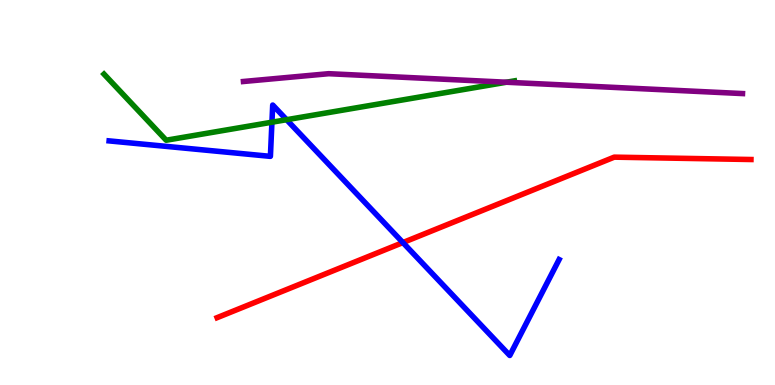[{'lines': ['blue', 'red'], 'intersections': [{'x': 5.2, 'y': 3.7}]}, {'lines': ['green', 'red'], 'intersections': []}, {'lines': ['purple', 'red'], 'intersections': []}, {'lines': ['blue', 'green'], 'intersections': [{'x': 3.51, 'y': 6.83}, {'x': 3.7, 'y': 6.89}]}, {'lines': ['blue', 'purple'], 'intersections': []}, {'lines': ['green', 'purple'], 'intersections': [{'x': 6.53, 'y': 7.86}]}]